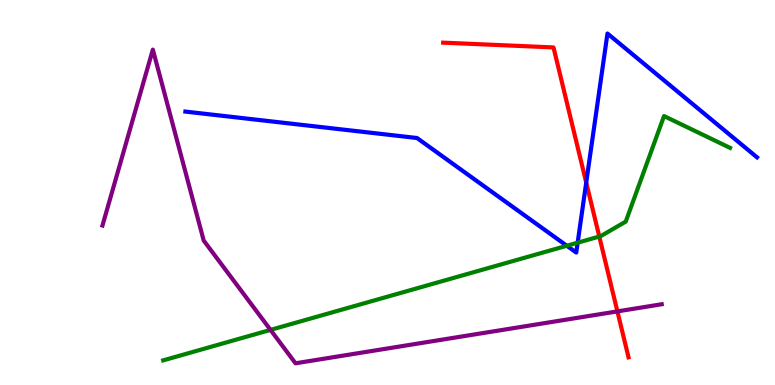[{'lines': ['blue', 'red'], 'intersections': [{'x': 7.56, 'y': 5.26}]}, {'lines': ['green', 'red'], 'intersections': [{'x': 7.73, 'y': 3.86}]}, {'lines': ['purple', 'red'], 'intersections': [{'x': 7.97, 'y': 1.91}]}, {'lines': ['blue', 'green'], 'intersections': [{'x': 7.31, 'y': 3.62}, {'x': 7.45, 'y': 3.7}]}, {'lines': ['blue', 'purple'], 'intersections': []}, {'lines': ['green', 'purple'], 'intersections': [{'x': 3.49, 'y': 1.43}]}]